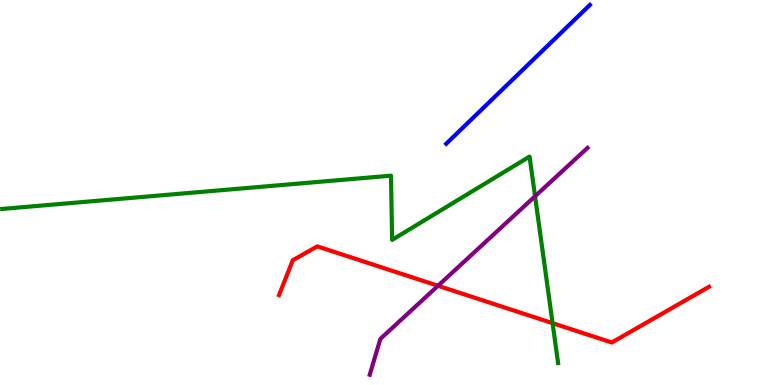[{'lines': ['blue', 'red'], 'intersections': []}, {'lines': ['green', 'red'], 'intersections': [{'x': 7.13, 'y': 1.61}]}, {'lines': ['purple', 'red'], 'intersections': [{'x': 5.65, 'y': 2.58}]}, {'lines': ['blue', 'green'], 'intersections': []}, {'lines': ['blue', 'purple'], 'intersections': []}, {'lines': ['green', 'purple'], 'intersections': [{'x': 6.9, 'y': 4.9}]}]